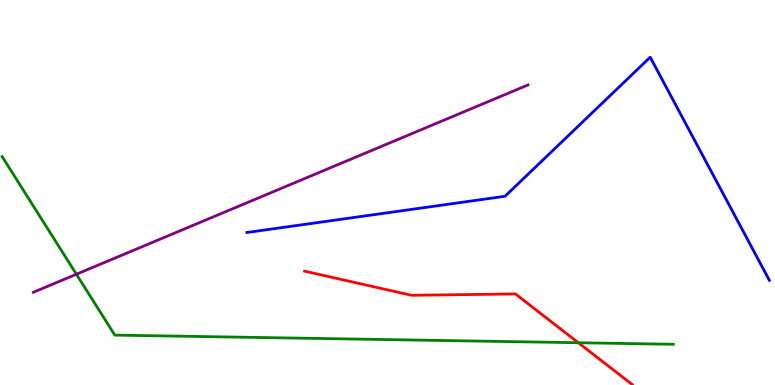[{'lines': ['blue', 'red'], 'intersections': []}, {'lines': ['green', 'red'], 'intersections': [{'x': 7.46, 'y': 1.1}]}, {'lines': ['purple', 'red'], 'intersections': []}, {'lines': ['blue', 'green'], 'intersections': []}, {'lines': ['blue', 'purple'], 'intersections': []}, {'lines': ['green', 'purple'], 'intersections': [{'x': 0.986, 'y': 2.88}]}]